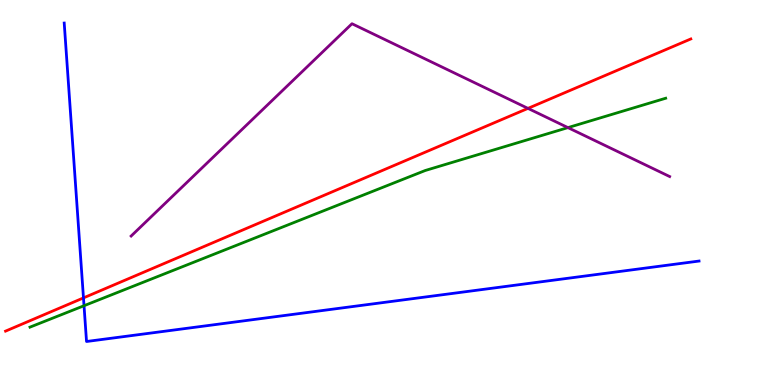[{'lines': ['blue', 'red'], 'intersections': [{'x': 1.08, 'y': 2.26}]}, {'lines': ['green', 'red'], 'intersections': []}, {'lines': ['purple', 'red'], 'intersections': [{'x': 6.81, 'y': 7.18}]}, {'lines': ['blue', 'green'], 'intersections': [{'x': 1.08, 'y': 2.06}]}, {'lines': ['blue', 'purple'], 'intersections': []}, {'lines': ['green', 'purple'], 'intersections': [{'x': 7.33, 'y': 6.69}]}]